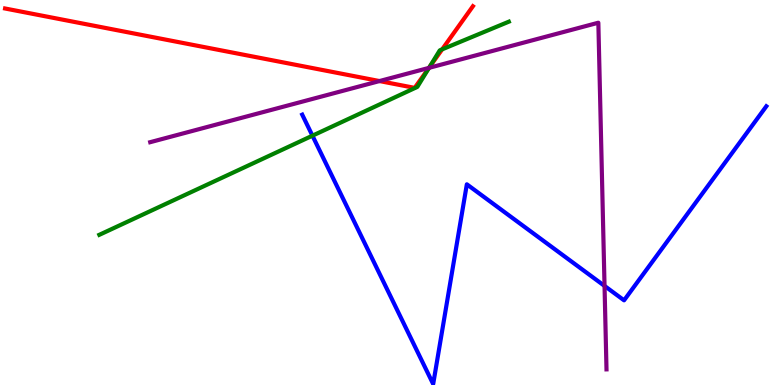[{'lines': ['blue', 'red'], 'intersections': []}, {'lines': ['green', 'red'], 'intersections': [{'x': 5.54, 'y': 8.26}, {'x': 5.71, 'y': 8.72}]}, {'lines': ['purple', 'red'], 'intersections': [{'x': 4.9, 'y': 7.89}, {'x': 5.53, 'y': 8.24}]}, {'lines': ['blue', 'green'], 'intersections': [{'x': 4.03, 'y': 6.48}]}, {'lines': ['blue', 'purple'], 'intersections': [{'x': 7.8, 'y': 2.57}]}, {'lines': ['green', 'purple'], 'intersections': [{'x': 5.54, 'y': 8.24}]}]